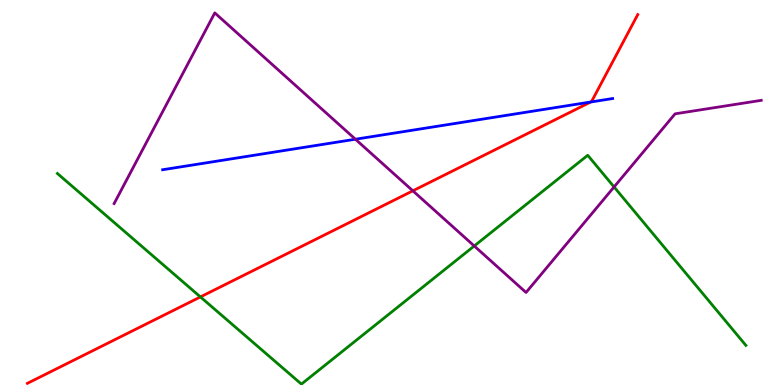[{'lines': ['blue', 'red'], 'intersections': [{'x': 7.62, 'y': 7.35}]}, {'lines': ['green', 'red'], 'intersections': [{'x': 2.59, 'y': 2.29}]}, {'lines': ['purple', 'red'], 'intersections': [{'x': 5.33, 'y': 5.04}]}, {'lines': ['blue', 'green'], 'intersections': []}, {'lines': ['blue', 'purple'], 'intersections': [{'x': 4.59, 'y': 6.38}]}, {'lines': ['green', 'purple'], 'intersections': [{'x': 6.12, 'y': 3.61}, {'x': 7.92, 'y': 5.14}]}]